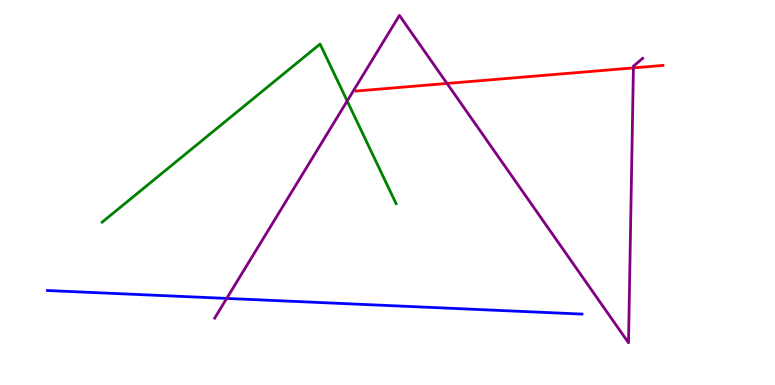[{'lines': ['blue', 'red'], 'intersections': []}, {'lines': ['green', 'red'], 'intersections': []}, {'lines': ['purple', 'red'], 'intersections': [{'x': 5.77, 'y': 7.83}, {'x': 8.17, 'y': 8.24}]}, {'lines': ['blue', 'green'], 'intersections': []}, {'lines': ['blue', 'purple'], 'intersections': [{'x': 2.93, 'y': 2.25}]}, {'lines': ['green', 'purple'], 'intersections': [{'x': 4.48, 'y': 7.38}]}]